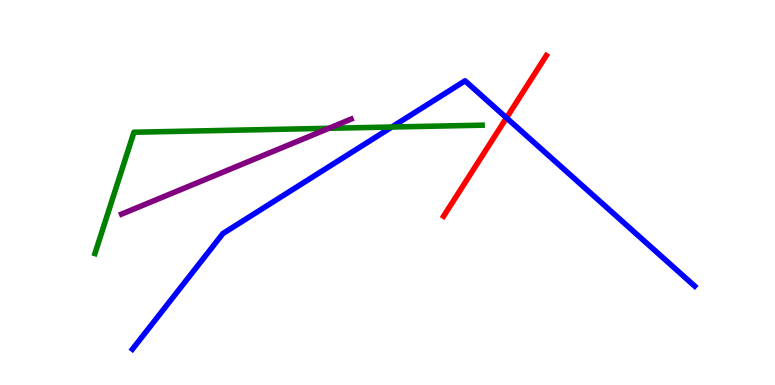[{'lines': ['blue', 'red'], 'intersections': [{'x': 6.54, 'y': 6.94}]}, {'lines': ['green', 'red'], 'intersections': []}, {'lines': ['purple', 'red'], 'intersections': []}, {'lines': ['blue', 'green'], 'intersections': [{'x': 5.06, 'y': 6.7}]}, {'lines': ['blue', 'purple'], 'intersections': []}, {'lines': ['green', 'purple'], 'intersections': [{'x': 4.24, 'y': 6.67}]}]